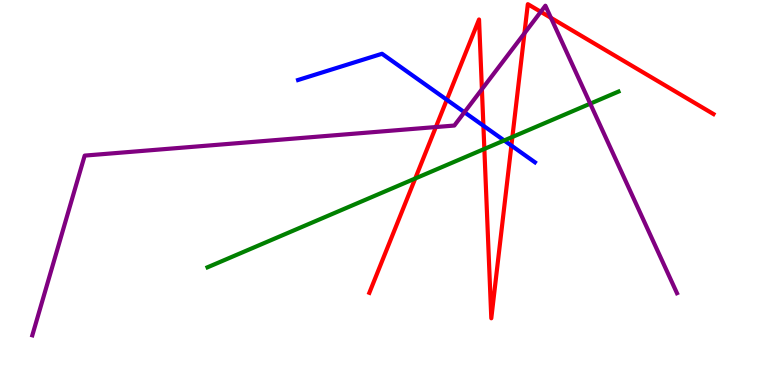[{'lines': ['blue', 'red'], 'intersections': [{'x': 5.77, 'y': 7.41}, {'x': 6.24, 'y': 6.73}, {'x': 6.6, 'y': 6.22}]}, {'lines': ['green', 'red'], 'intersections': [{'x': 5.36, 'y': 5.36}, {'x': 6.25, 'y': 6.13}, {'x': 6.61, 'y': 6.44}]}, {'lines': ['purple', 'red'], 'intersections': [{'x': 5.62, 'y': 6.7}, {'x': 6.22, 'y': 7.68}, {'x': 6.77, 'y': 9.14}, {'x': 6.98, 'y': 9.69}, {'x': 7.11, 'y': 9.54}]}, {'lines': ['blue', 'green'], 'intersections': [{'x': 6.51, 'y': 6.35}]}, {'lines': ['blue', 'purple'], 'intersections': [{'x': 5.99, 'y': 7.08}]}, {'lines': ['green', 'purple'], 'intersections': [{'x': 7.62, 'y': 7.31}]}]